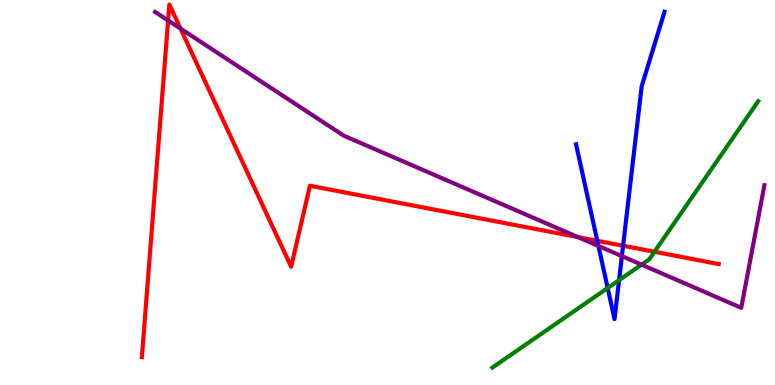[{'lines': ['blue', 'red'], 'intersections': [{'x': 7.71, 'y': 3.75}, {'x': 8.04, 'y': 3.62}]}, {'lines': ['green', 'red'], 'intersections': [{'x': 8.44, 'y': 3.46}]}, {'lines': ['purple', 'red'], 'intersections': [{'x': 2.17, 'y': 9.47}, {'x': 2.33, 'y': 9.26}, {'x': 7.46, 'y': 3.84}]}, {'lines': ['blue', 'green'], 'intersections': [{'x': 7.84, 'y': 2.52}, {'x': 7.99, 'y': 2.72}]}, {'lines': ['blue', 'purple'], 'intersections': [{'x': 7.72, 'y': 3.61}, {'x': 8.02, 'y': 3.35}]}, {'lines': ['green', 'purple'], 'intersections': [{'x': 8.28, 'y': 3.13}]}]